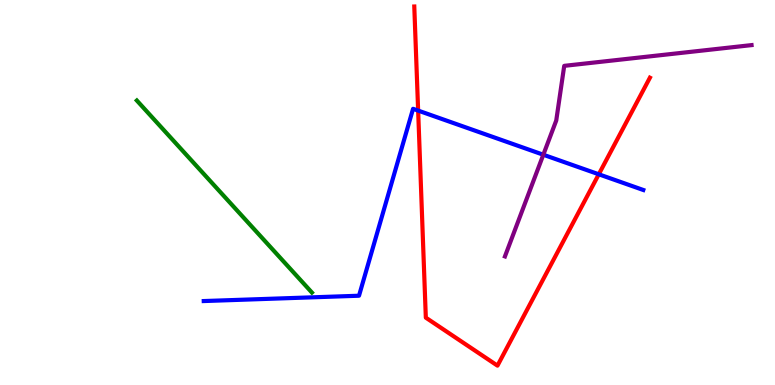[{'lines': ['blue', 'red'], 'intersections': [{'x': 5.4, 'y': 7.13}, {'x': 7.73, 'y': 5.47}]}, {'lines': ['green', 'red'], 'intersections': []}, {'lines': ['purple', 'red'], 'intersections': []}, {'lines': ['blue', 'green'], 'intersections': []}, {'lines': ['blue', 'purple'], 'intersections': [{'x': 7.01, 'y': 5.98}]}, {'lines': ['green', 'purple'], 'intersections': []}]